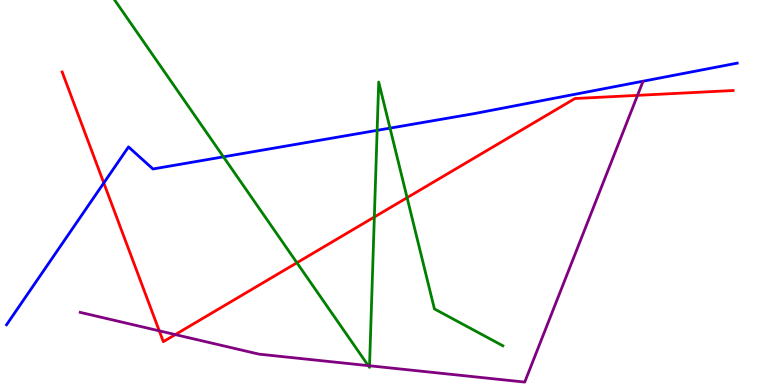[{'lines': ['blue', 'red'], 'intersections': [{'x': 1.34, 'y': 5.25}]}, {'lines': ['green', 'red'], 'intersections': [{'x': 3.83, 'y': 3.18}, {'x': 4.83, 'y': 4.36}, {'x': 5.25, 'y': 4.87}]}, {'lines': ['purple', 'red'], 'intersections': [{'x': 2.06, 'y': 1.41}, {'x': 2.26, 'y': 1.31}, {'x': 8.23, 'y': 7.52}]}, {'lines': ['blue', 'green'], 'intersections': [{'x': 2.88, 'y': 5.93}, {'x': 4.87, 'y': 6.61}, {'x': 5.03, 'y': 6.67}]}, {'lines': ['blue', 'purple'], 'intersections': []}, {'lines': ['green', 'purple'], 'intersections': [{'x': 4.75, 'y': 0.503}, {'x': 4.77, 'y': 0.5}]}]